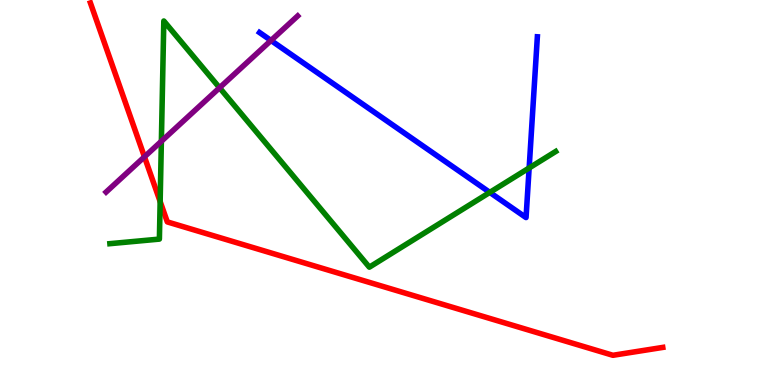[{'lines': ['blue', 'red'], 'intersections': []}, {'lines': ['green', 'red'], 'intersections': [{'x': 2.07, 'y': 4.77}]}, {'lines': ['purple', 'red'], 'intersections': [{'x': 1.86, 'y': 5.93}]}, {'lines': ['blue', 'green'], 'intersections': [{'x': 6.32, 'y': 5.0}, {'x': 6.83, 'y': 5.64}]}, {'lines': ['blue', 'purple'], 'intersections': [{'x': 3.5, 'y': 8.95}]}, {'lines': ['green', 'purple'], 'intersections': [{'x': 2.08, 'y': 6.33}, {'x': 2.83, 'y': 7.72}]}]